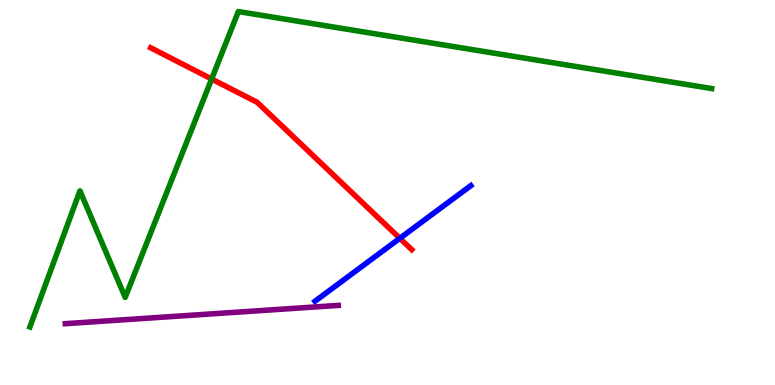[{'lines': ['blue', 'red'], 'intersections': [{'x': 5.16, 'y': 3.81}]}, {'lines': ['green', 'red'], 'intersections': [{'x': 2.73, 'y': 7.95}]}, {'lines': ['purple', 'red'], 'intersections': []}, {'lines': ['blue', 'green'], 'intersections': []}, {'lines': ['blue', 'purple'], 'intersections': []}, {'lines': ['green', 'purple'], 'intersections': []}]